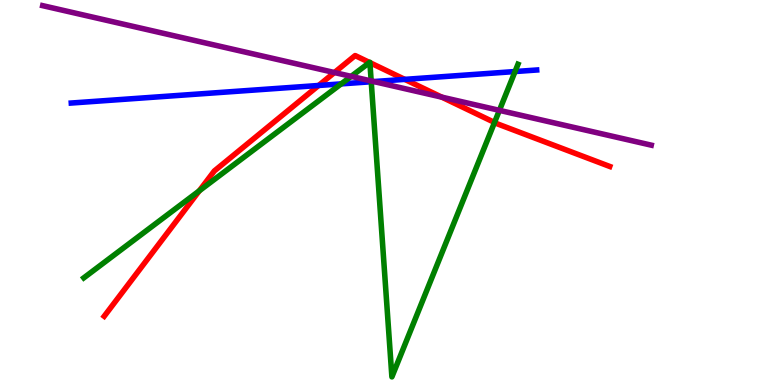[{'lines': ['blue', 'red'], 'intersections': [{'x': 4.11, 'y': 7.78}, {'x': 5.22, 'y': 7.94}]}, {'lines': ['green', 'red'], 'intersections': [{'x': 2.57, 'y': 5.04}, {'x': 4.77, 'y': 8.38}, {'x': 4.77, 'y': 8.37}, {'x': 6.38, 'y': 6.82}]}, {'lines': ['purple', 'red'], 'intersections': [{'x': 4.32, 'y': 8.12}, {'x': 5.7, 'y': 7.48}]}, {'lines': ['blue', 'green'], 'intersections': [{'x': 4.4, 'y': 7.82}, {'x': 4.79, 'y': 7.88}, {'x': 6.65, 'y': 8.14}]}, {'lines': ['blue', 'purple'], 'intersections': [{'x': 4.82, 'y': 7.88}]}, {'lines': ['green', 'purple'], 'intersections': [{'x': 4.53, 'y': 8.02}, {'x': 4.79, 'y': 7.9}, {'x': 6.44, 'y': 7.13}]}]